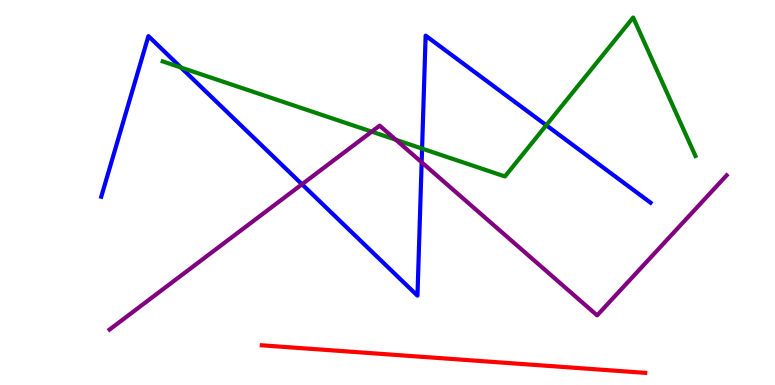[{'lines': ['blue', 'red'], 'intersections': []}, {'lines': ['green', 'red'], 'intersections': []}, {'lines': ['purple', 'red'], 'intersections': []}, {'lines': ['blue', 'green'], 'intersections': [{'x': 2.34, 'y': 8.25}, {'x': 5.45, 'y': 6.14}, {'x': 7.05, 'y': 6.75}]}, {'lines': ['blue', 'purple'], 'intersections': [{'x': 3.9, 'y': 5.21}, {'x': 5.44, 'y': 5.78}]}, {'lines': ['green', 'purple'], 'intersections': [{'x': 4.8, 'y': 6.58}, {'x': 5.11, 'y': 6.37}]}]